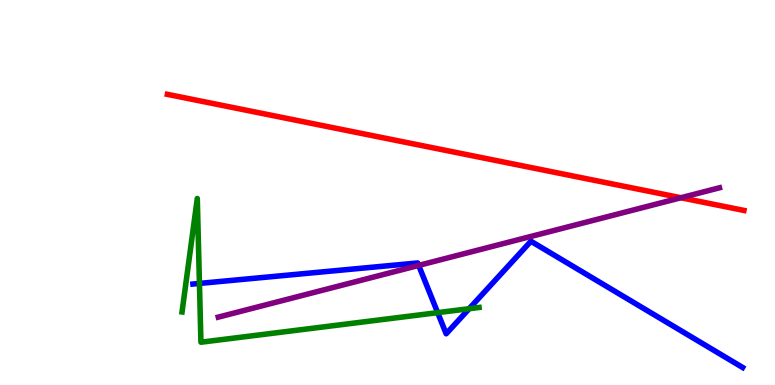[{'lines': ['blue', 'red'], 'intersections': []}, {'lines': ['green', 'red'], 'intersections': []}, {'lines': ['purple', 'red'], 'intersections': [{'x': 8.79, 'y': 4.86}]}, {'lines': ['blue', 'green'], 'intersections': [{'x': 2.57, 'y': 2.64}, {'x': 5.65, 'y': 1.88}, {'x': 6.05, 'y': 1.98}]}, {'lines': ['blue', 'purple'], 'intersections': [{'x': 5.4, 'y': 3.11}]}, {'lines': ['green', 'purple'], 'intersections': []}]